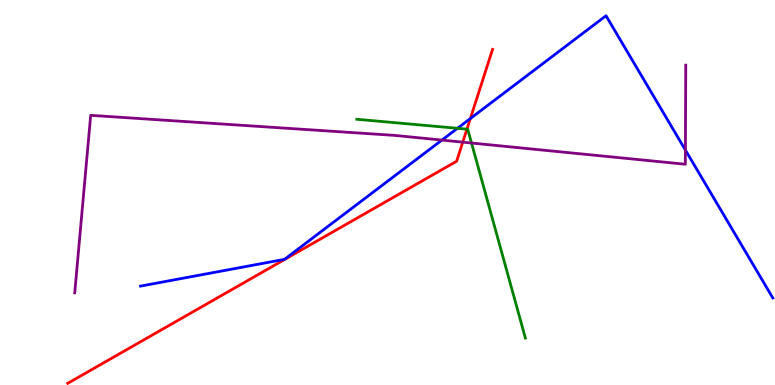[{'lines': ['blue', 'red'], 'intersections': [{'x': 6.07, 'y': 6.92}]}, {'lines': ['green', 'red'], 'intersections': [{'x': 6.03, 'y': 6.65}]}, {'lines': ['purple', 'red'], 'intersections': [{'x': 5.97, 'y': 6.31}]}, {'lines': ['blue', 'green'], 'intersections': [{'x': 5.9, 'y': 6.67}]}, {'lines': ['blue', 'purple'], 'intersections': [{'x': 5.7, 'y': 6.36}, {'x': 8.84, 'y': 6.1}]}, {'lines': ['green', 'purple'], 'intersections': [{'x': 6.08, 'y': 6.29}]}]